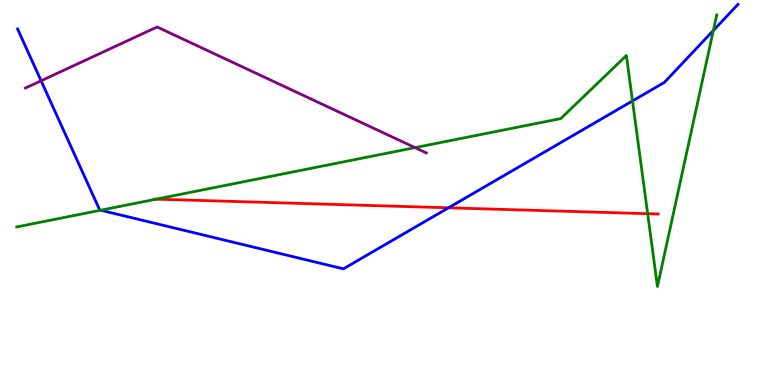[{'lines': ['blue', 'red'], 'intersections': [{'x': 5.79, 'y': 4.6}]}, {'lines': ['green', 'red'], 'intersections': [{'x': 2.02, 'y': 4.83}, {'x': 8.36, 'y': 4.45}]}, {'lines': ['purple', 'red'], 'intersections': []}, {'lines': ['blue', 'green'], 'intersections': [{'x': 1.3, 'y': 4.54}, {'x': 8.16, 'y': 7.38}, {'x': 9.2, 'y': 9.21}]}, {'lines': ['blue', 'purple'], 'intersections': [{'x': 0.53, 'y': 7.9}]}, {'lines': ['green', 'purple'], 'intersections': [{'x': 5.35, 'y': 6.17}]}]